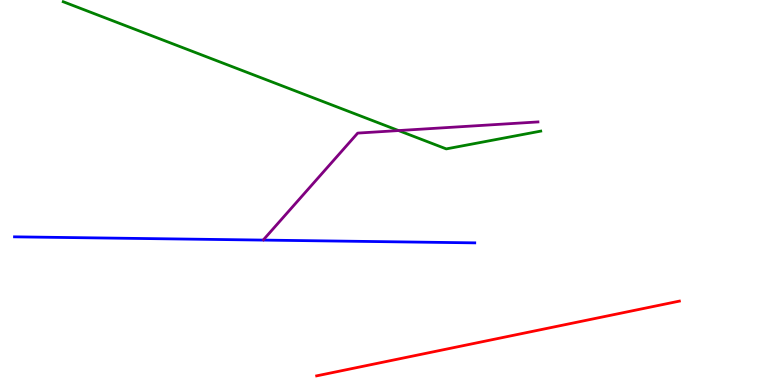[{'lines': ['blue', 'red'], 'intersections': []}, {'lines': ['green', 'red'], 'intersections': []}, {'lines': ['purple', 'red'], 'intersections': []}, {'lines': ['blue', 'green'], 'intersections': []}, {'lines': ['blue', 'purple'], 'intersections': []}, {'lines': ['green', 'purple'], 'intersections': [{'x': 5.14, 'y': 6.61}]}]